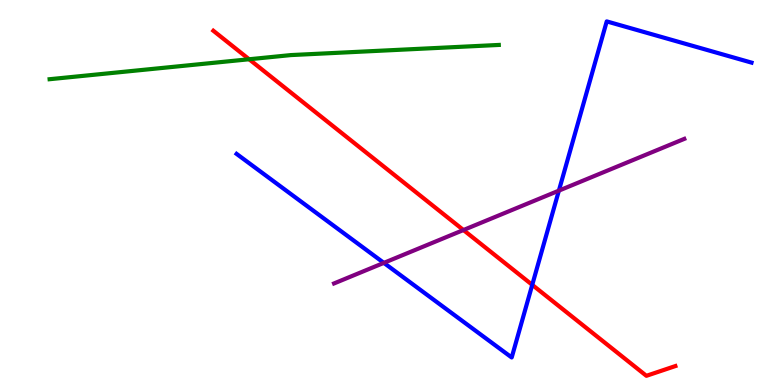[{'lines': ['blue', 'red'], 'intersections': [{'x': 6.87, 'y': 2.6}]}, {'lines': ['green', 'red'], 'intersections': [{'x': 3.21, 'y': 8.46}]}, {'lines': ['purple', 'red'], 'intersections': [{'x': 5.98, 'y': 4.03}]}, {'lines': ['blue', 'green'], 'intersections': []}, {'lines': ['blue', 'purple'], 'intersections': [{'x': 4.95, 'y': 3.17}, {'x': 7.21, 'y': 5.05}]}, {'lines': ['green', 'purple'], 'intersections': []}]